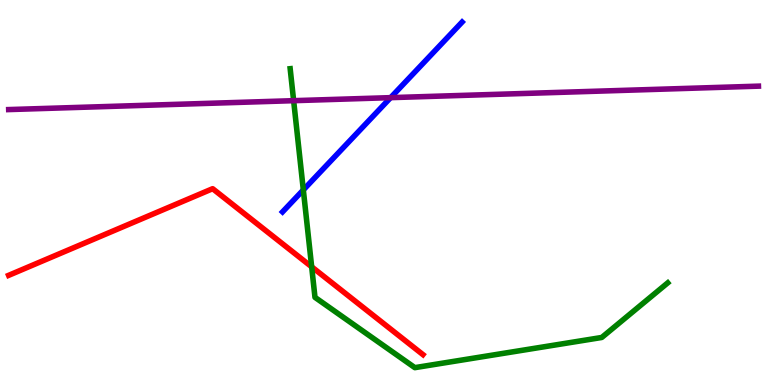[{'lines': ['blue', 'red'], 'intersections': []}, {'lines': ['green', 'red'], 'intersections': [{'x': 4.02, 'y': 3.07}]}, {'lines': ['purple', 'red'], 'intersections': []}, {'lines': ['blue', 'green'], 'intersections': [{'x': 3.91, 'y': 5.07}]}, {'lines': ['blue', 'purple'], 'intersections': [{'x': 5.04, 'y': 7.46}]}, {'lines': ['green', 'purple'], 'intersections': [{'x': 3.79, 'y': 7.39}]}]